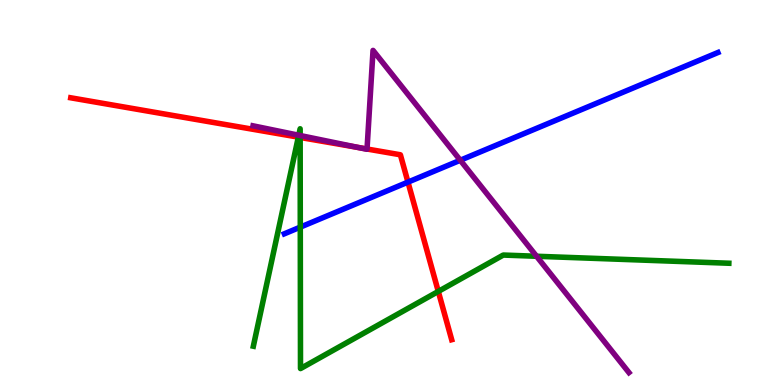[{'lines': ['blue', 'red'], 'intersections': [{'x': 5.26, 'y': 5.27}]}, {'lines': ['green', 'red'], 'intersections': [{'x': 3.85, 'y': 6.44}, {'x': 3.87, 'y': 6.43}, {'x': 5.66, 'y': 2.43}]}, {'lines': ['purple', 'red'], 'intersections': [{'x': 4.63, 'y': 6.17}, {'x': 4.74, 'y': 6.13}]}, {'lines': ['blue', 'green'], 'intersections': [{'x': 3.87, 'y': 4.1}]}, {'lines': ['blue', 'purple'], 'intersections': [{'x': 5.94, 'y': 5.84}]}, {'lines': ['green', 'purple'], 'intersections': [{'x': 3.85, 'y': 6.49}, {'x': 3.87, 'y': 6.48}, {'x': 6.92, 'y': 3.34}]}]